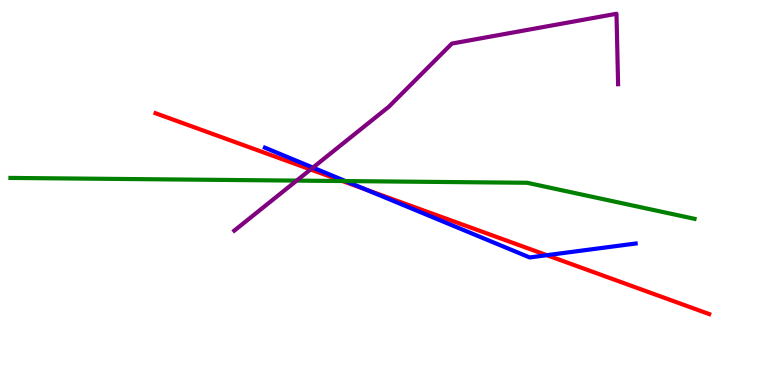[{'lines': ['blue', 'red'], 'intersections': [{'x': 4.72, 'y': 5.08}, {'x': 7.06, 'y': 3.37}]}, {'lines': ['green', 'red'], 'intersections': [{'x': 4.42, 'y': 5.3}]}, {'lines': ['purple', 'red'], 'intersections': [{'x': 4.01, 'y': 5.6}]}, {'lines': ['blue', 'green'], 'intersections': [{'x': 4.46, 'y': 5.3}]}, {'lines': ['blue', 'purple'], 'intersections': [{'x': 4.04, 'y': 5.65}]}, {'lines': ['green', 'purple'], 'intersections': [{'x': 3.83, 'y': 5.31}]}]